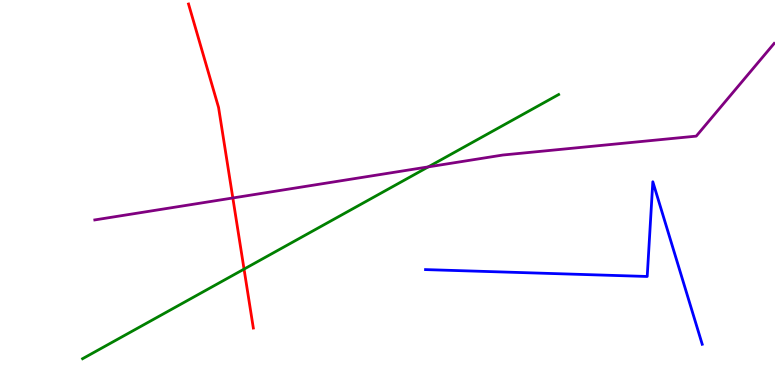[{'lines': ['blue', 'red'], 'intersections': []}, {'lines': ['green', 'red'], 'intersections': [{'x': 3.15, 'y': 3.01}]}, {'lines': ['purple', 'red'], 'intersections': [{'x': 3.0, 'y': 4.86}]}, {'lines': ['blue', 'green'], 'intersections': []}, {'lines': ['blue', 'purple'], 'intersections': []}, {'lines': ['green', 'purple'], 'intersections': [{'x': 5.53, 'y': 5.67}]}]